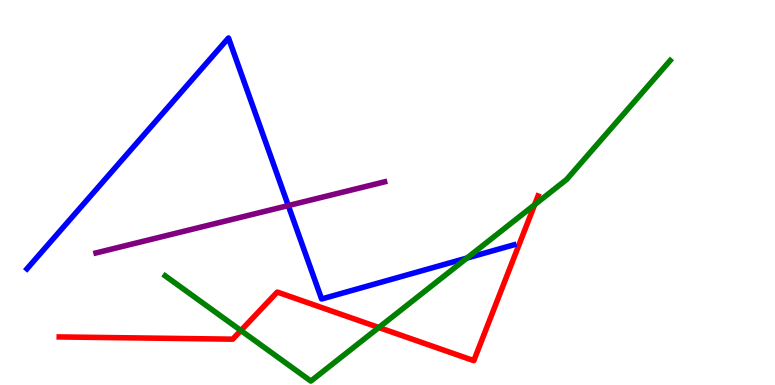[{'lines': ['blue', 'red'], 'intersections': []}, {'lines': ['green', 'red'], 'intersections': [{'x': 3.11, 'y': 1.42}, {'x': 4.89, 'y': 1.49}, {'x': 6.9, 'y': 4.68}]}, {'lines': ['purple', 'red'], 'intersections': []}, {'lines': ['blue', 'green'], 'intersections': [{'x': 6.03, 'y': 3.3}]}, {'lines': ['blue', 'purple'], 'intersections': [{'x': 3.72, 'y': 4.66}]}, {'lines': ['green', 'purple'], 'intersections': []}]